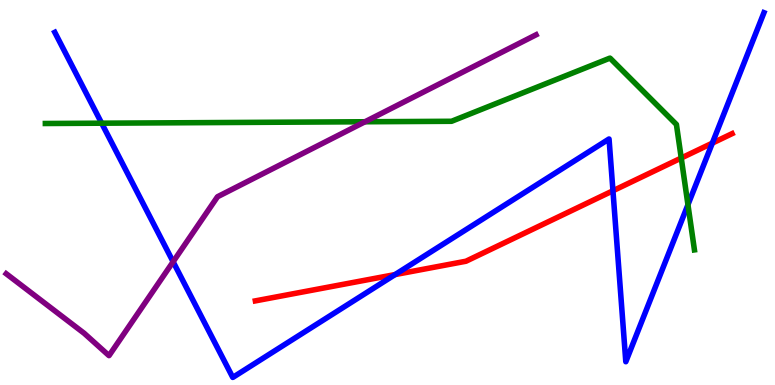[{'lines': ['blue', 'red'], 'intersections': [{'x': 5.1, 'y': 2.87}, {'x': 7.91, 'y': 5.04}, {'x': 9.19, 'y': 6.28}]}, {'lines': ['green', 'red'], 'intersections': [{'x': 8.79, 'y': 5.9}]}, {'lines': ['purple', 'red'], 'intersections': []}, {'lines': ['blue', 'green'], 'intersections': [{'x': 1.31, 'y': 6.8}, {'x': 8.88, 'y': 4.68}]}, {'lines': ['blue', 'purple'], 'intersections': [{'x': 2.23, 'y': 3.2}]}, {'lines': ['green', 'purple'], 'intersections': [{'x': 4.71, 'y': 6.84}]}]